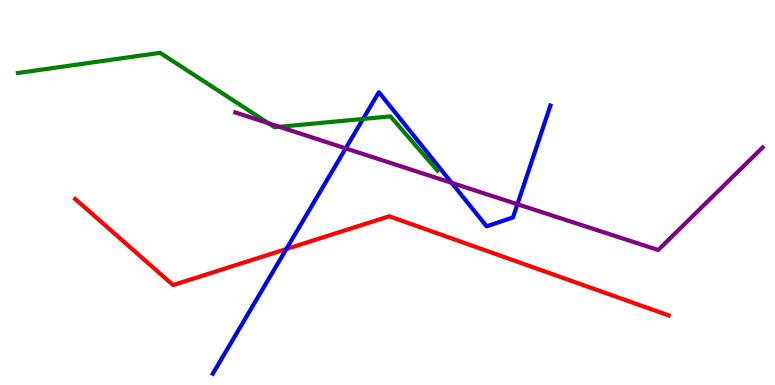[{'lines': ['blue', 'red'], 'intersections': [{'x': 3.69, 'y': 3.53}]}, {'lines': ['green', 'red'], 'intersections': []}, {'lines': ['purple', 'red'], 'intersections': []}, {'lines': ['blue', 'green'], 'intersections': [{'x': 4.68, 'y': 6.91}]}, {'lines': ['blue', 'purple'], 'intersections': [{'x': 4.46, 'y': 6.15}, {'x': 5.83, 'y': 5.25}, {'x': 6.68, 'y': 4.7}]}, {'lines': ['green', 'purple'], 'intersections': [{'x': 3.46, 'y': 6.8}, {'x': 3.61, 'y': 6.71}]}]